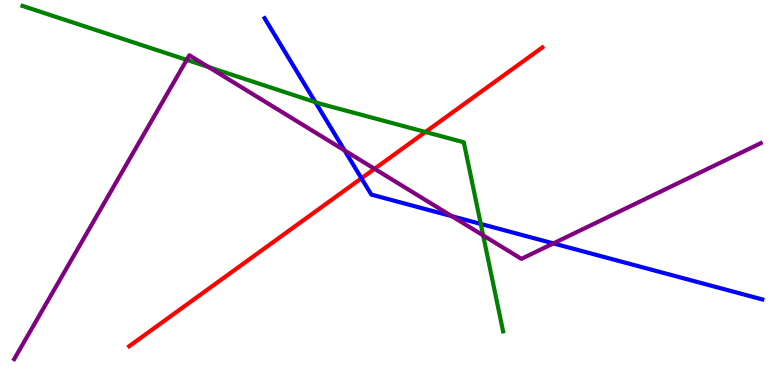[{'lines': ['blue', 'red'], 'intersections': [{'x': 4.66, 'y': 5.37}]}, {'lines': ['green', 'red'], 'intersections': [{'x': 5.49, 'y': 6.57}]}, {'lines': ['purple', 'red'], 'intersections': [{'x': 4.83, 'y': 5.62}]}, {'lines': ['blue', 'green'], 'intersections': [{'x': 4.07, 'y': 7.35}, {'x': 6.2, 'y': 4.18}]}, {'lines': ['blue', 'purple'], 'intersections': [{'x': 4.45, 'y': 6.09}, {'x': 5.83, 'y': 4.39}, {'x': 7.14, 'y': 3.68}]}, {'lines': ['green', 'purple'], 'intersections': [{'x': 2.41, 'y': 8.44}, {'x': 2.69, 'y': 8.26}, {'x': 6.23, 'y': 3.89}]}]